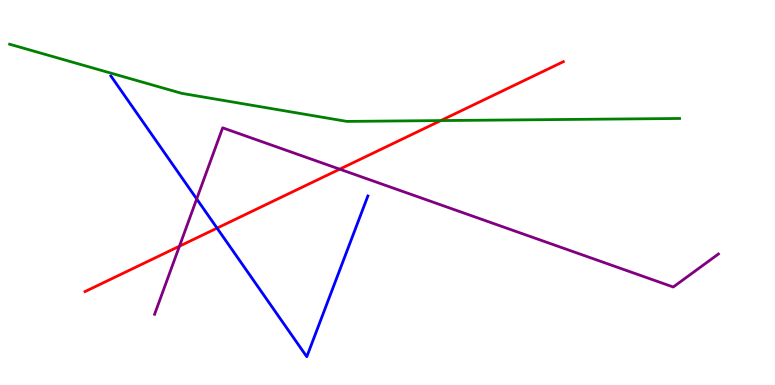[{'lines': ['blue', 'red'], 'intersections': [{'x': 2.8, 'y': 4.07}]}, {'lines': ['green', 'red'], 'intersections': [{'x': 5.69, 'y': 6.87}]}, {'lines': ['purple', 'red'], 'intersections': [{'x': 2.32, 'y': 3.61}, {'x': 4.38, 'y': 5.61}]}, {'lines': ['blue', 'green'], 'intersections': []}, {'lines': ['blue', 'purple'], 'intersections': [{'x': 2.54, 'y': 4.83}]}, {'lines': ['green', 'purple'], 'intersections': []}]